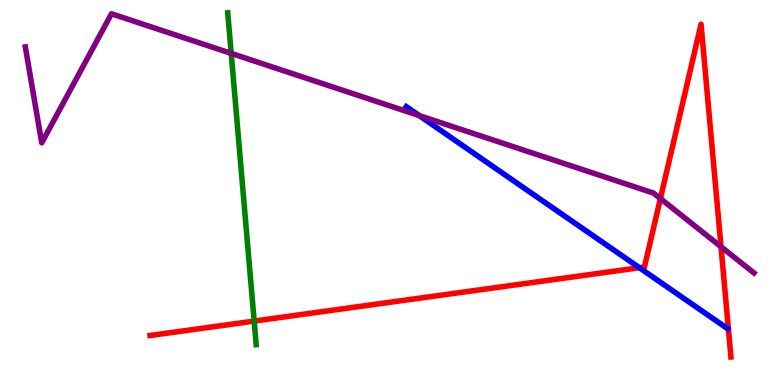[{'lines': ['blue', 'red'], 'intersections': [{'x': 8.25, 'y': 3.05}]}, {'lines': ['green', 'red'], 'intersections': [{'x': 3.28, 'y': 1.66}]}, {'lines': ['purple', 'red'], 'intersections': [{'x': 8.52, 'y': 4.84}, {'x': 9.3, 'y': 3.59}]}, {'lines': ['blue', 'green'], 'intersections': []}, {'lines': ['blue', 'purple'], 'intersections': [{'x': 5.41, 'y': 7.0}]}, {'lines': ['green', 'purple'], 'intersections': [{'x': 2.98, 'y': 8.61}]}]